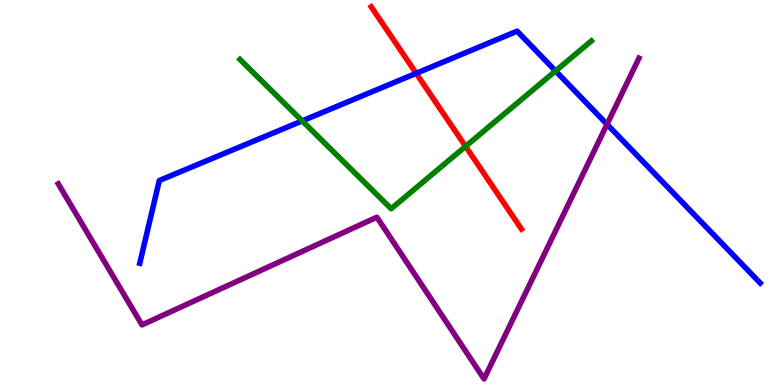[{'lines': ['blue', 'red'], 'intersections': [{'x': 5.37, 'y': 8.1}]}, {'lines': ['green', 'red'], 'intersections': [{'x': 6.01, 'y': 6.2}]}, {'lines': ['purple', 'red'], 'intersections': []}, {'lines': ['blue', 'green'], 'intersections': [{'x': 3.9, 'y': 6.86}, {'x': 7.17, 'y': 8.16}]}, {'lines': ['blue', 'purple'], 'intersections': [{'x': 7.83, 'y': 6.77}]}, {'lines': ['green', 'purple'], 'intersections': []}]